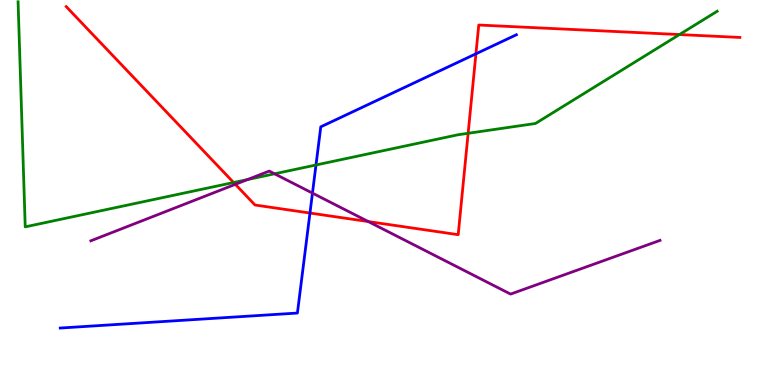[{'lines': ['blue', 'red'], 'intersections': [{'x': 4.0, 'y': 4.47}, {'x': 6.14, 'y': 8.6}]}, {'lines': ['green', 'red'], 'intersections': [{'x': 3.01, 'y': 5.26}, {'x': 6.04, 'y': 6.54}, {'x': 8.77, 'y': 9.1}]}, {'lines': ['purple', 'red'], 'intersections': [{'x': 3.04, 'y': 5.21}, {'x': 4.75, 'y': 4.25}]}, {'lines': ['blue', 'green'], 'intersections': [{'x': 4.08, 'y': 5.71}]}, {'lines': ['blue', 'purple'], 'intersections': [{'x': 4.03, 'y': 4.98}]}, {'lines': ['green', 'purple'], 'intersections': [{'x': 3.2, 'y': 5.34}, {'x': 3.54, 'y': 5.49}]}]